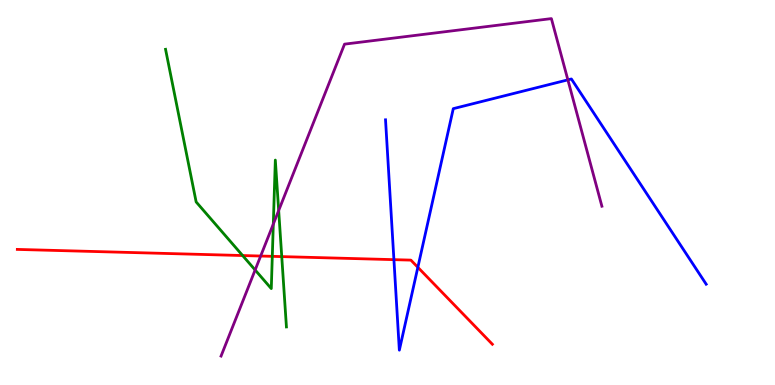[{'lines': ['blue', 'red'], 'intersections': [{'x': 5.08, 'y': 3.26}, {'x': 5.39, 'y': 3.06}]}, {'lines': ['green', 'red'], 'intersections': [{'x': 3.13, 'y': 3.36}, {'x': 3.51, 'y': 3.34}, {'x': 3.64, 'y': 3.33}]}, {'lines': ['purple', 'red'], 'intersections': [{'x': 3.36, 'y': 3.35}]}, {'lines': ['blue', 'green'], 'intersections': []}, {'lines': ['blue', 'purple'], 'intersections': [{'x': 7.33, 'y': 7.93}]}, {'lines': ['green', 'purple'], 'intersections': [{'x': 3.29, 'y': 2.99}, {'x': 3.53, 'y': 4.18}, {'x': 3.6, 'y': 4.53}]}]